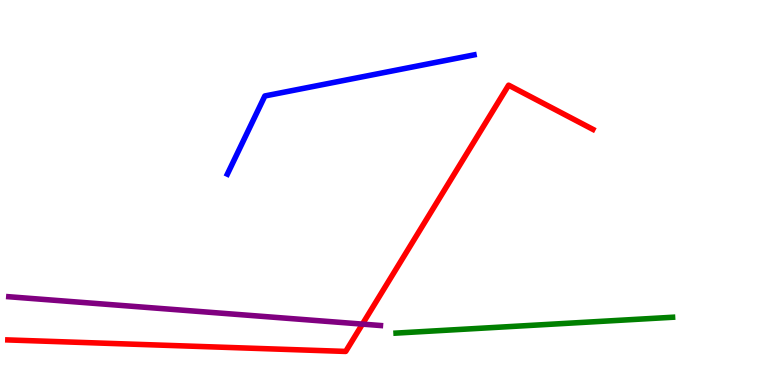[{'lines': ['blue', 'red'], 'intersections': []}, {'lines': ['green', 'red'], 'intersections': []}, {'lines': ['purple', 'red'], 'intersections': [{'x': 4.68, 'y': 1.58}]}, {'lines': ['blue', 'green'], 'intersections': []}, {'lines': ['blue', 'purple'], 'intersections': []}, {'lines': ['green', 'purple'], 'intersections': []}]